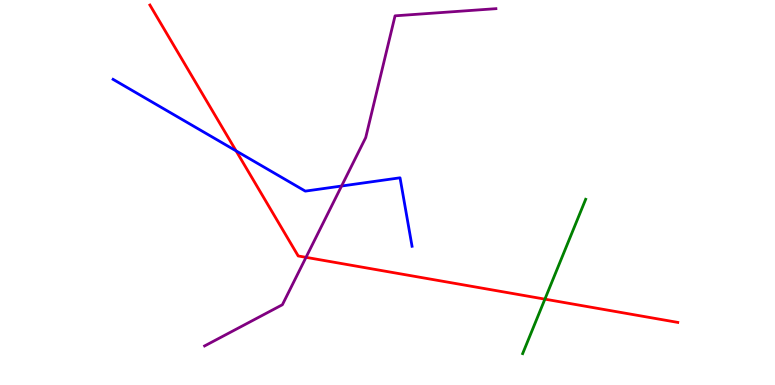[{'lines': ['blue', 'red'], 'intersections': [{'x': 3.05, 'y': 6.08}]}, {'lines': ['green', 'red'], 'intersections': [{'x': 7.03, 'y': 2.23}]}, {'lines': ['purple', 'red'], 'intersections': [{'x': 3.95, 'y': 3.32}]}, {'lines': ['blue', 'green'], 'intersections': []}, {'lines': ['blue', 'purple'], 'intersections': [{'x': 4.41, 'y': 5.17}]}, {'lines': ['green', 'purple'], 'intersections': []}]